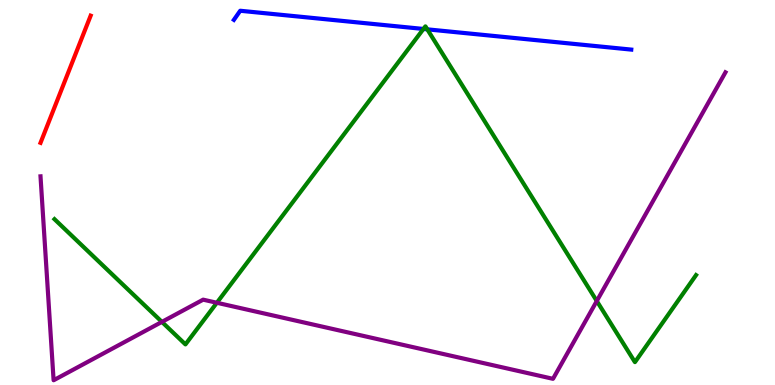[{'lines': ['blue', 'red'], 'intersections': []}, {'lines': ['green', 'red'], 'intersections': []}, {'lines': ['purple', 'red'], 'intersections': []}, {'lines': ['blue', 'green'], 'intersections': [{'x': 5.46, 'y': 9.25}, {'x': 5.51, 'y': 9.24}]}, {'lines': ['blue', 'purple'], 'intersections': []}, {'lines': ['green', 'purple'], 'intersections': [{'x': 2.09, 'y': 1.64}, {'x': 2.8, 'y': 2.14}, {'x': 7.7, 'y': 2.18}]}]